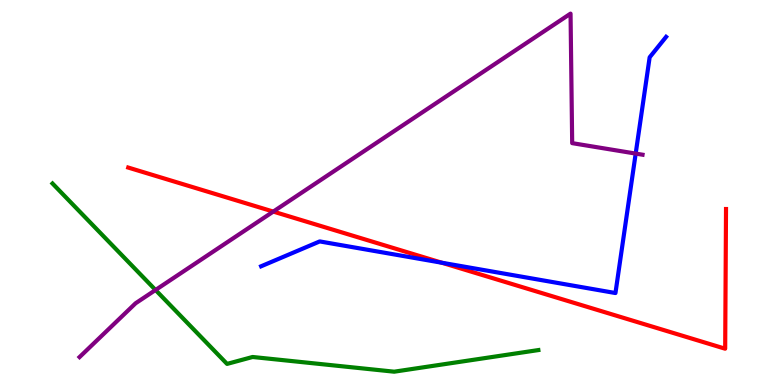[{'lines': ['blue', 'red'], 'intersections': [{'x': 5.7, 'y': 3.18}]}, {'lines': ['green', 'red'], 'intersections': []}, {'lines': ['purple', 'red'], 'intersections': [{'x': 3.53, 'y': 4.5}]}, {'lines': ['blue', 'green'], 'intersections': []}, {'lines': ['blue', 'purple'], 'intersections': [{'x': 8.2, 'y': 6.01}]}, {'lines': ['green', 'purple'], 'intersections': [{'x': 2.01, 'y': 2.47}]}]